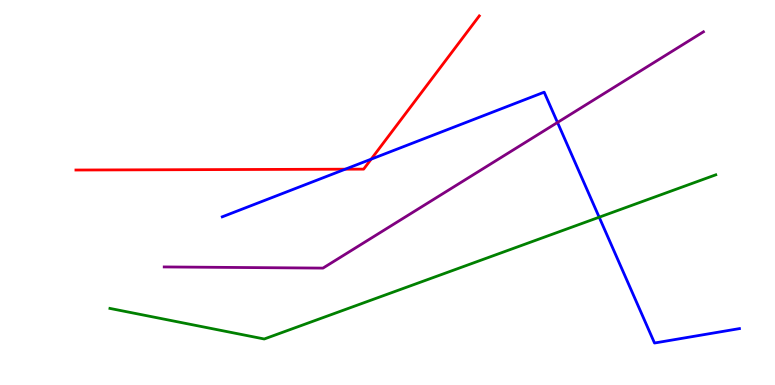[{'lines': ['blue', 'red'], 'intersections': [{'x': 4.45, 'y': 5.61}, {'x': 4.79, 'y': 5.87}]}, {'lines': ['green', 'red'], 'intersections': []}, {'lines': ['purple', 'red'], 'intersections': []}, {'lines': ['blue', 'green'], 'intersections': [{'x': 7.73, 'y': 4.36}]}, {'lines': ['blue', 'purple'], 'intersections': [{'x': 7.19, 'y': 6.82}]}, {'lines': ['green', 'purple'], 'intersections': []}]